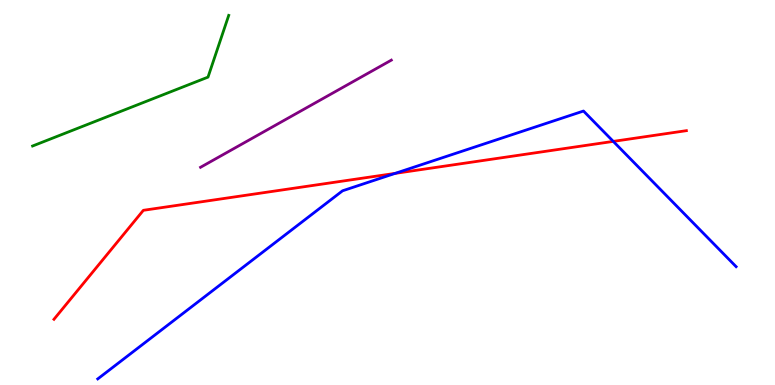[{'lines': ['blue', 'red'], 'intersections': [{'x': 5.1, 'y': 5.5}, {'x': 7.91, 'y': 6.33}]}, {'lines': ['green', 'red'], 'intersections': []}, {'lines': ['purple', 'red'], 'intersections': []}, {'lines': ['blue', 'green'], 'intersections': []}, {'lines': ['blue', 'purple'], 'intersections': []}, {'lines': ['green', 'purple'], 'intersections': []}]